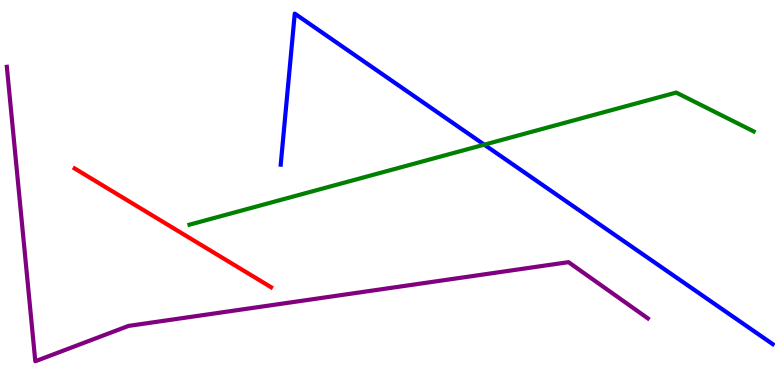[{'lines': ['blue', 'red'], 'intersections': []}, {'lines': ['green', 'red'], 'intersections': []}, {'lines': ['purple', 'red'], 'intersections': []}, {'lines': ['blue', 'green'], 'intersections': [{'x': 6.25, 'y': 6.24}]}, {'lines': ['blue', 'purple'], 'intersections': []}, {'lines': ['green', 'purple'], 'intersections': []}]